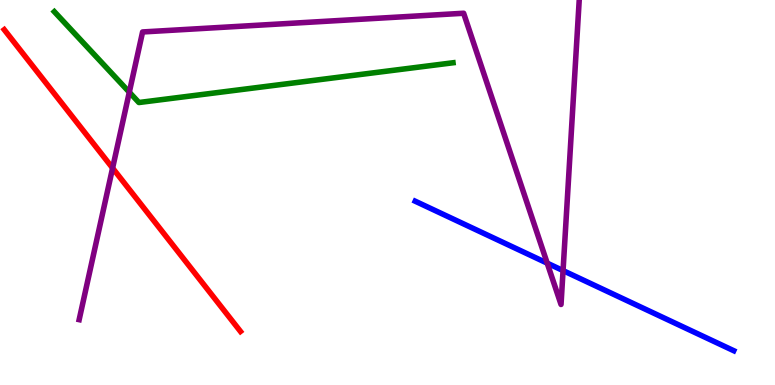[{'lines': ['blue', 'red'], 'intersections': []}, {'lines': ['green', 'red'], 'intersections': []}, {'lines': ['purple', 'red'], 'intersections': [{'x': 1.45, 'y': 5.63}]}, {'lines': ['blue', 'green'], 'intersections': []}, {'lines': ['blue', 'purple'], 'intersections': [{'x': 7.06, 'y': 3.16}, {'x': 7.27, 'y': 2.97}]}, {'lines': ['green', 'purple'], 'intersections': [{'x': 1.67, 'y': 7.6}]}]